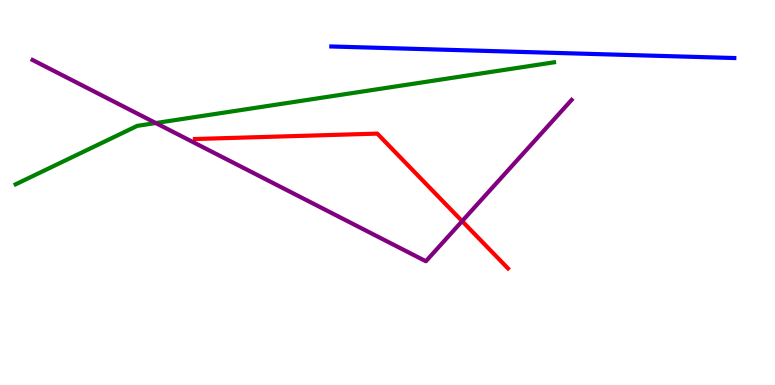[{'lines': ['blue', 'red'], 'intersections': []}, {'lines': ['green', 'red'], 'intersections': []}, {'lines': ['purple', 'red'], 'intersections': [{'x': 5.96, 'y': 4.26}]}, {'lines': ['blue', 'green'], 'intersections': []}, {'lines': ['blue', 'purple'], 'intersections': []}, {'lines': ['green', 'purple'], 'intersections': [{'x': 2.01, 'y': 6.8}]}]